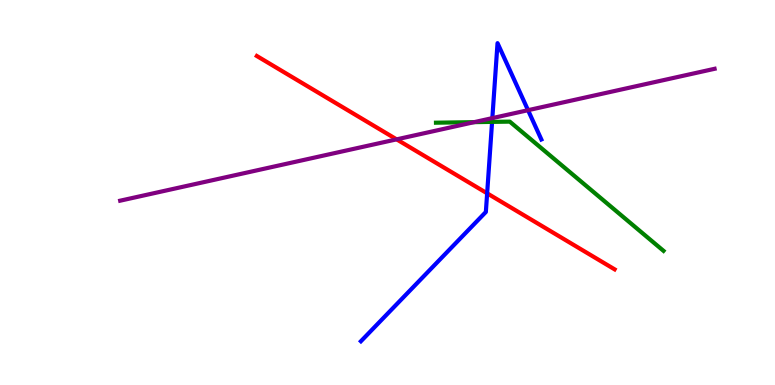[{'lines': ['blue', 'red'], 'intersections': [{'x': 6.29, 'y': 4.98}]}, {'lines': ['green', 'red'], 'intersections': []}, {'lines': ['purple', 'red'], 'intersections': [{'x': 5.12, 'y': 6.38}]}, {'lines': ['blue', 'green'], 'intersections': [{'x': 6.35, 'y': 6.83}]}, {'lines': ['blue', 'purple'], 'intersections': [{'x': 6.35, 'y': 6.93}, {'x': 6.81, 'y': 7.14}]}, {'lines': ['green', 'purple'], 'intersections': [{'x': 6.12, 'y': 6.83}]}]